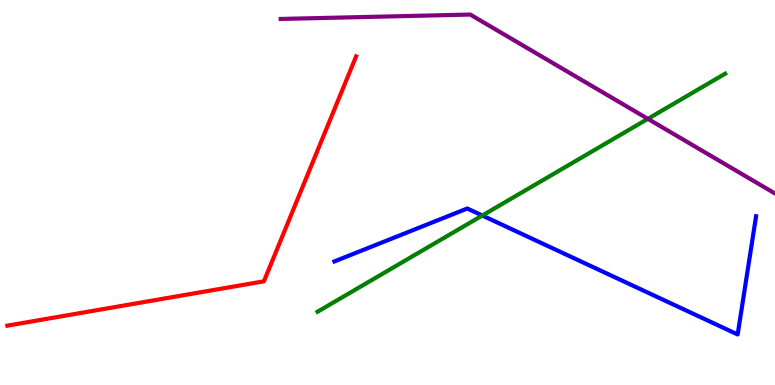[{'lines': ['blue', 'red'], 'intersections': []}, {'lines': ['green', 'red'], 'intersections': []}, {'lines': ['purple', 'red'], 'intersections': []}, {'lines': ['blue', 'green'], 'intersections': [{'x': 6.22, 'y': 4.4}]}, {'lines': ['blue', 'purple'], 'intersections': []}, {'lines': ['green', 'purple'], 'intersections': [{'x': 8.36, 'y': 6.91}]}]